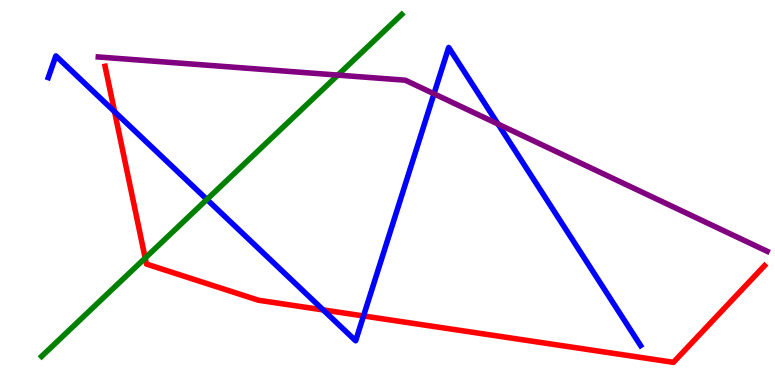[{'lines': ['blue', 'red'], 'intersections': [{'x': 1.48, 'y': 7.1}, {'x': 4.17, 'y': 1.95}, {'x': 4.69, 'y': 1.79}]}, {'lines': ['green', 'red'], 'intersections': [{'x': 1.87, 'y': 3.3}]}, {'lines': ['purple', 'red'], 'intersections': []}, {'lines': ['blue', 'green'], 'intersections': [{'x': 2.67, 'y': 4.82}]}, {'lines': ['blue', 'purple'], 'intersections': [{'x': 5.6, 'y': 7.56}, {'x': 6.43, 'y': 6.78}]}, {'lines': ['green', 'purple'], 'intersections': [{'x': 4.36, 'y': 8.05}]}]